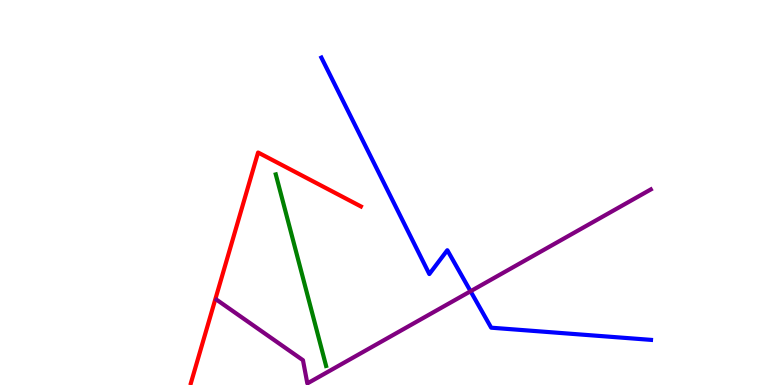[{'lines': ['blue', 'red'], 'intersections': []}, {'lines': ['green', 'red'], 'intersections': []}, {'lines': ['purple', 'red'], 'intersections': []}, {'lines': ['blue', 'green'], 'intersections': []}, {'lines': ['blue', 'purple'], 'intersections': [{'x': 6.07, 'y': 2.44}]}, {'lines': ['green', 'purple'], 'intersections': []}]